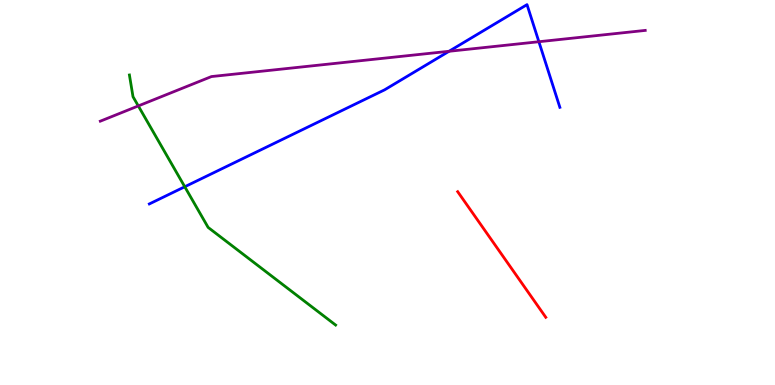[{'lines': ['blue', 'red'], 'intersections': []}, {'lines': ['green', 'red'], 'intersections': []}, {'lines': ['purple', 'red'], 'intersections': []}, {'lines': ['blue', 'green'], 'intersections': [{'x': 2.38, 'y': 5.15}]}, {'lines': ['blue', 'purple'], 'intersections': [{'x': 5.79, 'y': 8.67}, {'x': 6.95, 'y': 8.92}]}, {'lines': ['green', 'purple'], 'intersections': [{'x': 1.78, 'y': 7.25}]}]